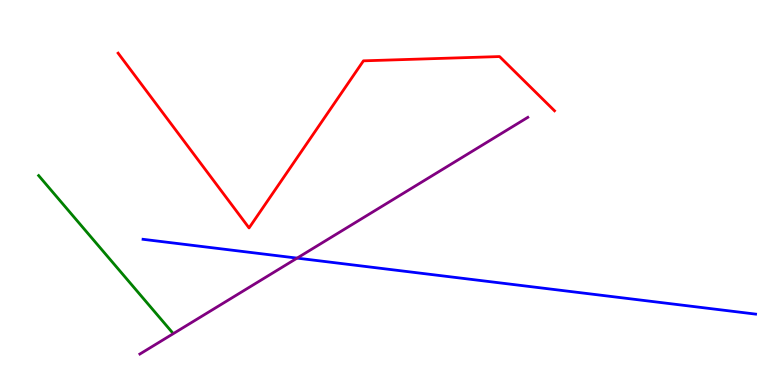[{'lines': ['blue', 'red'], 'intersections': []}, {'lines': ['green', 'red'], 'intersections': []}, {'lines': ['purple', 'red'], 'intersections': []}, {'lines': ['blue', 'green'], 'intersections': []}, {'lines': ['blue', 'purple'], 'intersections': [{'x': 3.83, 'y': 3.3}]}, {'lines': ['green', 'purple'], 'intersections': []}]